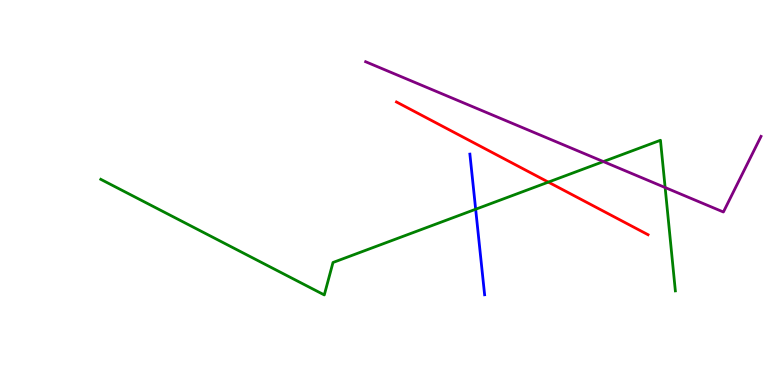[{'lines': ['blue', 'red'], 'intersections': []}, {'lines': ['green', 'red'], 'intersections': [{'x': 7.08, 'y': 5.27}]}, {'lines': ['purple', 'red'], 'intersections': []}, {'lines': ['blue', 'green'], 'intersections': [{'x': 6.14, 'y': 4.57}]}, {'lines': ['blue', 'purple'], 'intersections': []}, {'lines': ['green', 'purple'], 'intersections': [{'x': 7.79, 'y': 5.8}, {'x': 8.58, 'y': 5.13}]}]